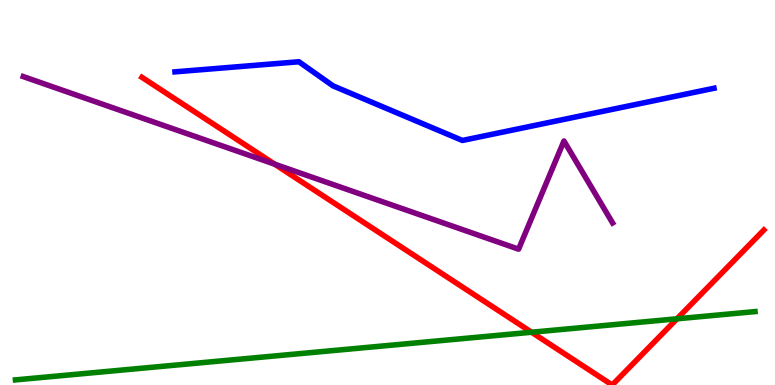[{'lines': ['blue', 'red'], 'intersections': []}, {'lines': ['green', 'red'], 'intersections': [{'x': 6.86, 'y': 1.37}, {'x': 8.74, 'y': 1.72}]}, {'lines': ['purple', 'red'], 'intersections': [{'x': 3.54, 'y': 5.74}]}, {'lines': ['blue', 'green'], 'intersections': []}, {'lines': ['blue', 'purple'], 'intersections': []}, {'lines': ['green', 'purple'], 'intersections': []}]